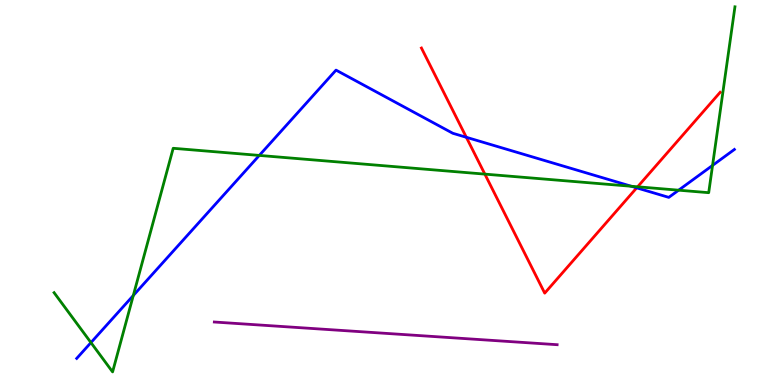[{'lines': ['blue', 'red'], 'intersections': [{'x': 6.02, 'y': 6.43}, {'x': 8.22, 'y': 5.12}]}, {'lines': ['green', 'red'], 'intersections': [{'x': 6.26, 'y': 5.48}, {'x': 8.23, 'y': 5.15}]}, {'lines': ['purple', 'red'], 'intersections': []}, {'lines': ['blue', 'green'], 'intersections': [{'x': 1.17, 'y': 1.1}, {'x': 1.72, 'y': 2.32}, {'x': 3.35, 'y': 5.96}, {'x': 8.15, 'y': 5.16}, {'x': 8.76, 'y': 5.06}, {'x': 9.19, 'y': 5.7}]}, {'lines': ['blue', 'purple'], 'intersections': []}, {'lines': ['green', 'purple'], 'intersections': []}]